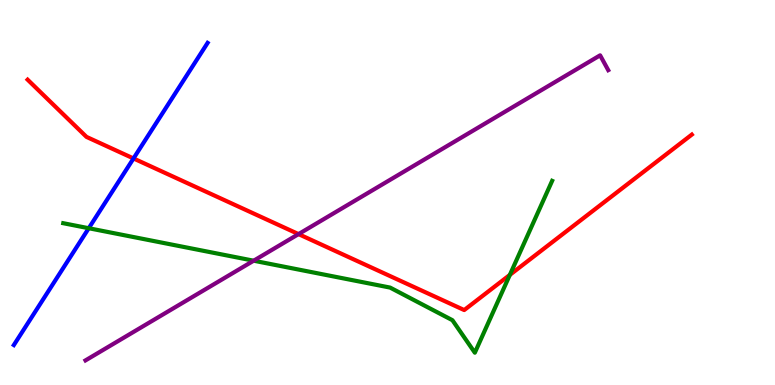[{'lines': ['blue', 'red'], 'intersections': [{'x': 1.72, 'y': 5.88}]}, {'lines': ['green', 'red'], 'intersections': [{'x': 6.58, 'y': 2.86}]}, {'lines': ['purple', 'red'], 'intersections': [{'x': 3.85, 'y': 3.92}]}, {'lines': ['blue', 'green'], 'intersections': [{'x': 1.15, 'y': 4.07}]}, {'lines': ['blue', 'purple'], 'intersections': []}, {'lines': ['green', 'purple'], 'intersections': [{'x': 3.27, 'y': 3.23}]}]